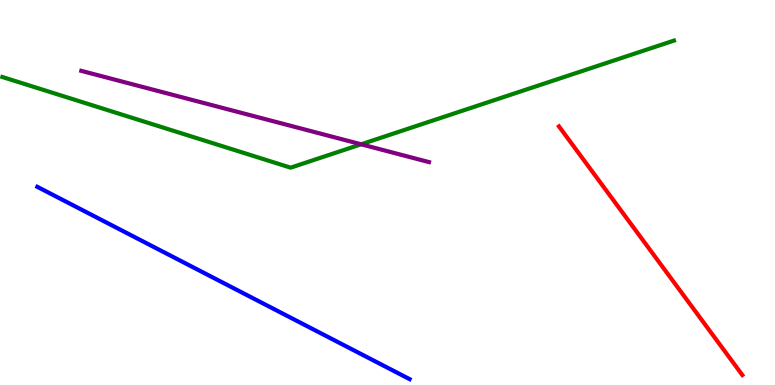[{'lines': ['blue', 'red'], 'intersections': []}, {'lines': ['green', 'red'], 'intersections': []}, {'lines': ['purple', 'red'], 'intersections': []}, {'lines': ['blue', 'green'], 'intersections': []}, {'lines': ['blue', 'purple'], 'intersections': []}, {'lines': ['green', 'purple'], 'intersections': [{'x': 4.66, 'y': 6.25}]}]